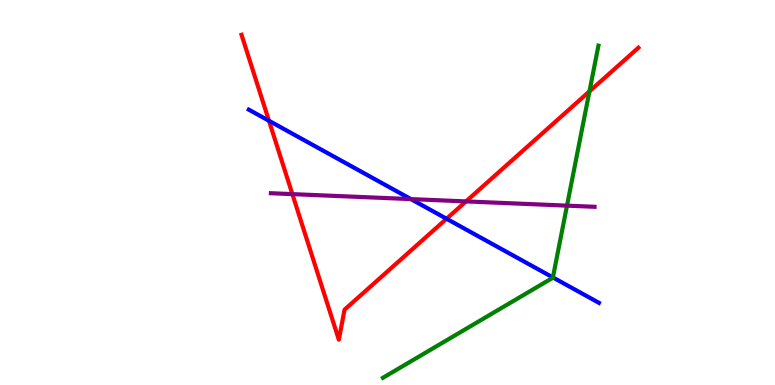[{'lines': ['blue', 'red'], 'intersections': [{'x': 3.47, 'y': 6.86}, {'x': 5.76, 'y': 4.32}]}, {'lines': ['green', 'red'], 'intersections': [{'x': 7.61, 'y': 7.63}]}, {'lines': ['purple', 'red'], 'intersections': [{'x': 3.77, 'y': 4.96}, {'x': 6.01, 'y': 4.77}]}, {'lines': ['blue', 'green'], 'intersections': [{'x': 7.13, 'y': 2.79}]}, {'lines': ['blue', 'purple'], 'intersections': [{'x': 5.3, 'y': 4.83}]}, {'lines': ['green', 'purple'], 'intersections': [{'x': 7.32, 'y': 4.66}]}]